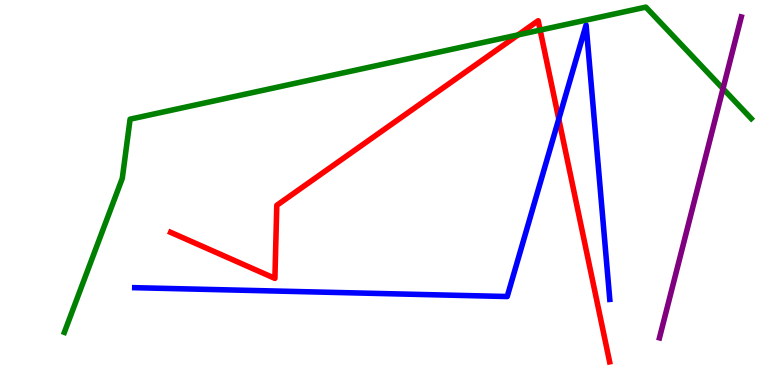[{'lines': ['blue', 'red'], 'intersections': [{'x': 7.21, 'y': 6.91}]}, {'lines': ['green', 'red'], 'intersections': [{'x': 6.69, 'y': 9.09}, {'x': 6.97, 'y': 9.22}]}, {'lines': ['purple', 'red'], 'intersections': []}, {'lines': ['blue', 'green'], 'intersections': []}, {'lines': ['blue', 'purple'], 'intersections': []}, {'lines': ['green', 'purple'], 'intersections': [{'x': 9.33, 'y': 7.7}]}]